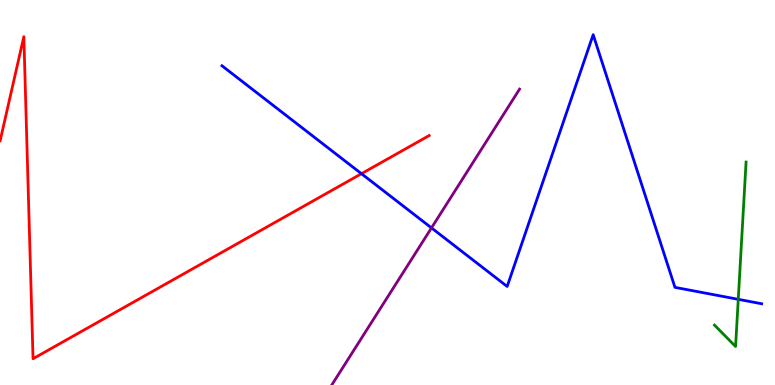[{'lines': ['blue', 'red'], 'intersections': [{'x': 4.66, 'y': 5.49}]}, {'lines': ['green', 'red'], 'intersections': []}, {'lines': ['purple', 'red'], 'intersections': []}, {'lines': ['blue', 'green'], 'intersections': [{'x': 9.53, 'y': 2.23}]}, {'lines': ['blue', 'purple'], 'intersections': [{'x': 5.57, 'y': 4.08}]}, {'lines': ['green', 'purple'], 'intersections': []}]